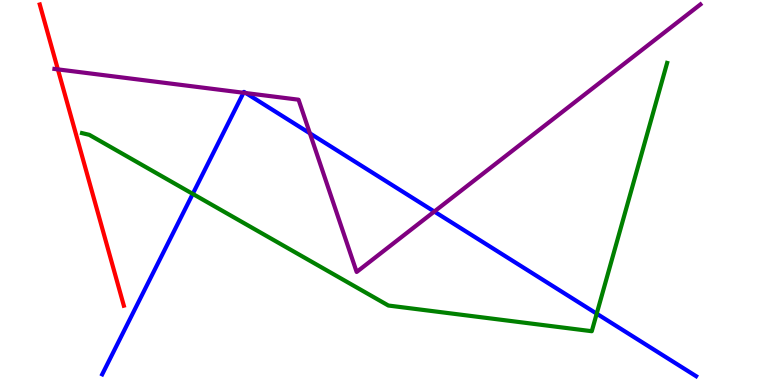[{'lines': ['blue', 'red'], 'intersections': []}, {'lines': ['green', 'red'], 'intersections': []}, {'lines': ['purple', 'red'], 'intersections': [{'x': 0.747, 'y': 8.2}]}, {'lines': ['blue', 'green'], 'intersections': [{'x': 2.49, 'y': 4.96}, {'x': 7.7, 'y': 1.85}]}, {'lines': ['blue', 'purple'], 'intersections': [{'x': 3.14, 'y': 7.59}, {'x': 3.17, 'y': 7.58}, {'x': 4.0, 'y': 6.54}, {'x': 5.6, 'y': 4.51}]}, {'lines': ['green', 'purple'], 'intersections': []}]